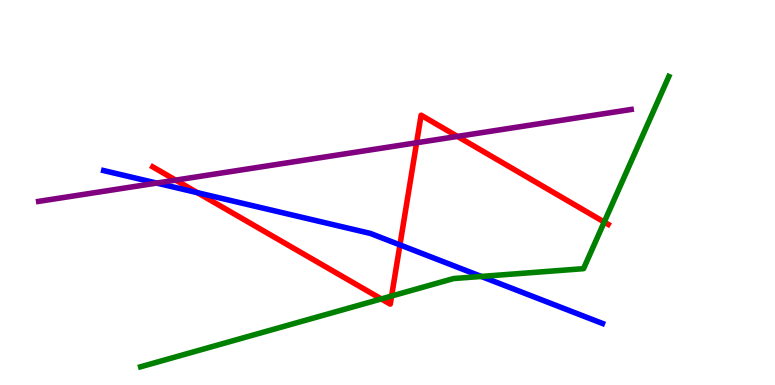[{'lines': ['blue', 'red'], 'intersections': [{'x': 2.55, 'y': 5.0}, {'x': 5.16, 'y': 3.64}]}, {'lines': ['green', 'red'], 'intersections': [{'x': 4.92, 'y': 2.24}, {'x': 5.05, 'y': 2.31}, {'x': 7.8, 'y': 4.23}]}, {'lines': ['purple', 'red'], 'intersections': [{'x': 2.27, 'y': 5.32}, {'x': 5.38, 'y': 6.29}, {'x': 5.9, 'y': 6.46}]}, {'lines': ['blue', 'green'], 'intersections': [{'x': 6.21, 'y': 2.82}]}, {'lines': ['blue', 'purple'], 'intersections': [{'x': 2.02, 'y': 5.24}]}, {'lines': ['green', 'purple'], 'intersections': []}]